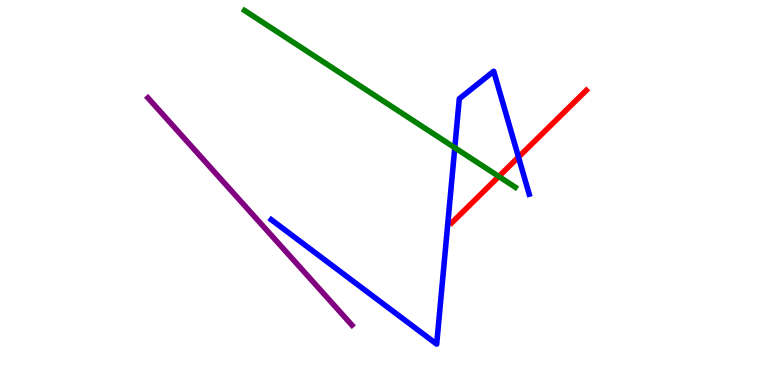[{'lines': ['blue', 'red'], 'intersections': [{'x': 6.69, 'y': 5.92}]}, {'lines': ['green', 'red'], 'intersections': [{'x': 6.44, 'y': 5.42}]}, {'lines': ['purple', 'red'], 'intersections': []}, {'lines': ['blue', 'green'], 'intersections': [{'x': 5.87, 'y': 6.16}]}, {'lines': ['blue', 'purple'], 'intersections': []}, {'lines': ['green', 'purple'], 'intersections': []}]